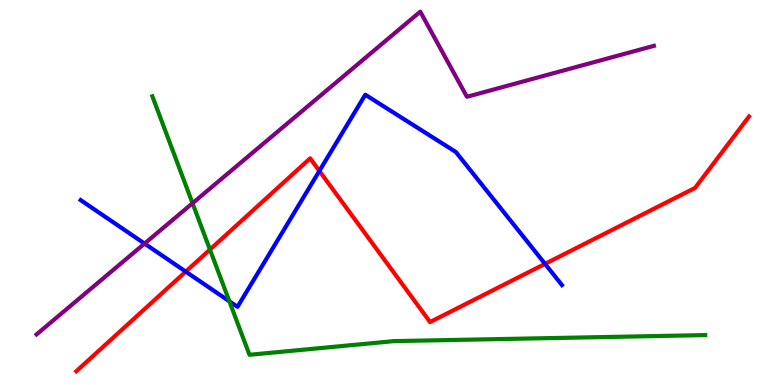[{'lines': ['blue', 'red'], 'intersections': [{'x': 2.4, 'y': 2.95}, {'x': 4.12, 'y': 5.56}, {'x': 7.03, 'y': 3.15}]}, {'lines': ['green', 'red'], 'intersections': [{'x': 2.71, 'y': 3.52}]}, {'lines': ['purple', 'red'], 'intersections': []}, {'lines': ['blue', 'green'], 'intersections': [{'x': 2.96, 'y': 2.17}]}, {'lines': ['blue', 'purple'], 'intersections': [{'x': 1.87, 'y': 3.67}]}, {'lines': ['green', 'purple'], 'intersections': [{'x': 2.48, 'y': 4.72}]}]